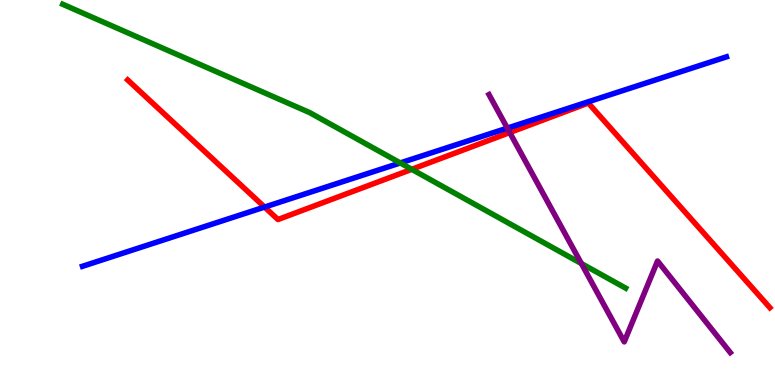[{'lines': ['blue', 'red'], 'intersections': [{'x': 3.41, 'y': 4.62}]}, {'lines': ['green', 'red'], 'intersections': [{'x': 5.31, 'y': 5.6}]}, {'lines': ['purple', 'red'], 'intersections': [{'x': 6.58, 'y': 6.56}]}, {'lines': ['blue', 'green'], 'intersections': [{'x': 5.16, 'y': 5.77}]}, {'lines': ['blue', 'purple'], 'intersections': [{'x': 6.55, 'y': 6.67}]}, {'lines': ['green', 'purple'], 'intersections': [{'x': 7.5, 'y': 3.15}]}]